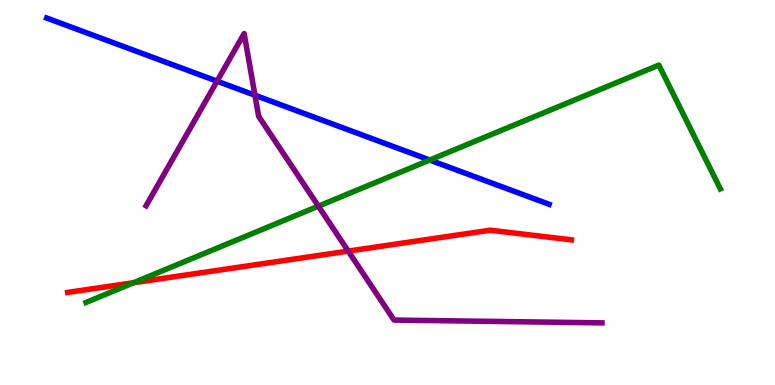[{'lines': ['blue', 'red'], 'intersections': []}, {'lines': ['green', 'red'], 'intersections': [{'x': 1.72, 'y': 2.66}]}, {'lines': ['purple', 'red'], 'intersections': [{'x': 4.49, 'y': 3.48}]}, {'lines': ['blue', 'green'], 'intersections': [{'x': 5.55, 'y': 5.84}]}, {'lines': ['blue', 'purple'], 'intersections': [{'x': 2.8, 'y': 7.89}, {'x': 3.29, 'y': 7.53}]}, {'lines': ['green', 'purple'], 'intersections': [{'x': 4.11, 'y': 4.64}]}]